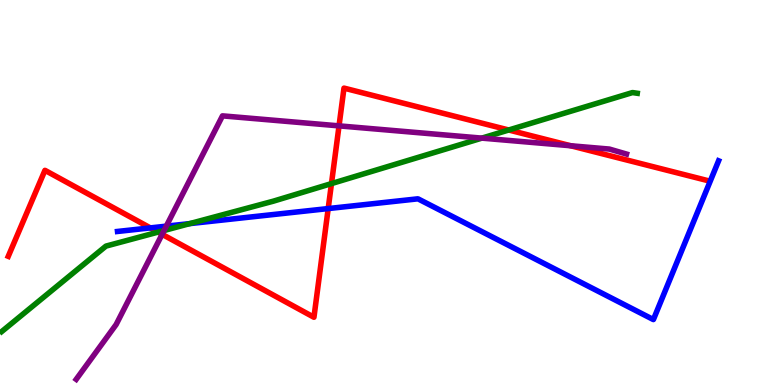[{'lines': ['blue', 'red'], 'intersections': [{'x': 1.94, 'y': 4.08}, {'x': 4.23, 'y': 4.58}]}, {'lines': ['green', 'red'], 'intersections': [{'x': 2.04, 'y': 3.97}, {'x': 4.28, 'y': 5.23}, {'x': 6.56, 'y': 6.62}]}, {'lines': ['purple', 'red'], 'intersections': [{'x': 2.09, 'y': 3.91}, {'x': 4.37, 'y': 6.73}, {'x': 7.36, 'y': 6.21}]}, {'lines': ['blue', 'green'], 'intersections': [{'x': 2.45, 'y': 4.19}]}, {'lines': ['blue', 'purple'], 'intersections': [{'x': 2.15, 'y': 4.13}]}, {'lines': ['green', 'purple'], 'intersections': [{'x': 2.12, 'y': 4.01}, {'x': 6.22, 'y': 6.41}]}]